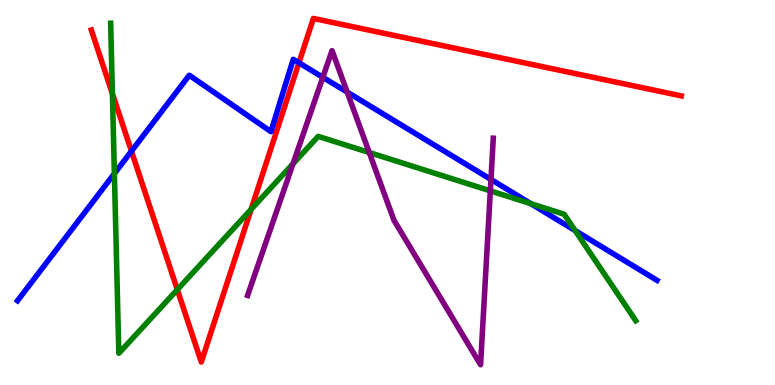[{'lines': ['blue', 'red'], 'intersections': [{'x': 1.7, 'y': 6.07}, {'x': 3.86, 'y': 8.37}]}, {'lines': ['green', 'red'], 'intersections': [{'x': 1.45, 'y': 7.57}, {'x': 2.29, 'y': 2.48}, {'x': 3.24, 'y': 4.56}]}, {'lines': ['purple', 'red'], 'intersections': []}, {'lines': ['blue', 'green'], 'intersections': [{'x': 1.48, 'y': 5.49}, {'x': 6.85, 'y': 4.71}, {'x': 7.42, 'y': 4.01}]}, {'lines': ['blue', 'purple'], 'intersections': [{'x': 4.17, 'y': 7.99}, {'x': 4.48, 'y': 7.61}, {'x': 6.34, 'y': 5.34}]}, {'lines': ['green', 'purple'], 'intersections': [{'x': 3.78, 'y': 5.75}, {'x': 4.76, 'y': 6.04}, {'x': 6.33, 'y': 5.04}]}]